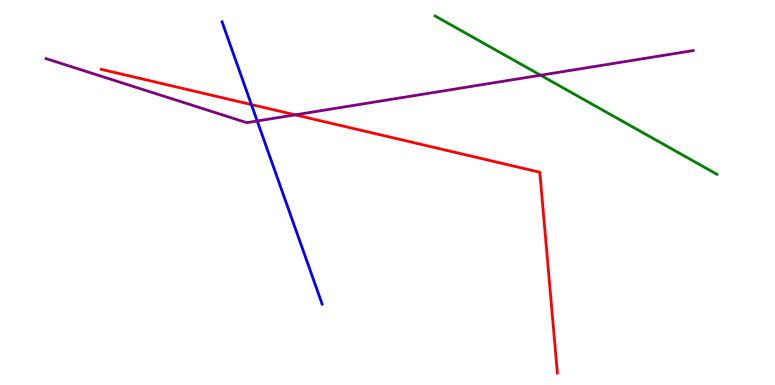[{'lines': ['blue', 'red'], 'intersections': [{'x': 3.24, 'y': 7.28}]}, {'lines': ['green', 'red'], 'intersections': []}, {'lines': ['purple', 'red'], 'intersections': [{'x': 3.81, 'y': 7.02}]}, {'lines': ['blue', 'green'], 'intersections': []}, {'lines': ['blue', 'purple'], 'intersections': [{'x': 3.32, 'y': 6.86}]}, {'lines': ['green', 'purple'], 'intersections': [{'x': 6.98, 'y': 8.05}]}]